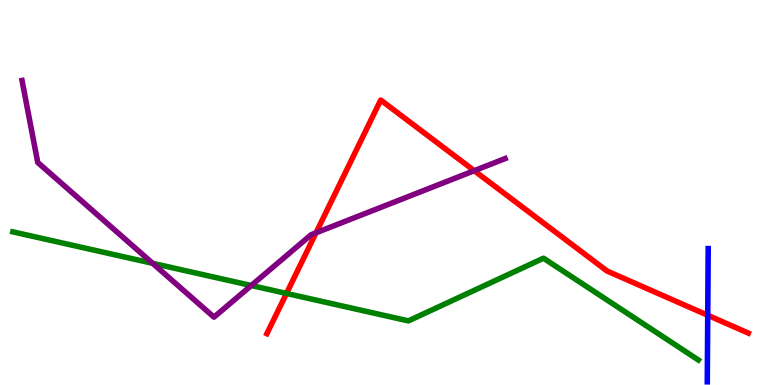[{'lines': ['blue', 'red'], 'intersections': [{'x': 9.13, 'y': 1.81}]}, {'lines': ['green', 'red'], 'intersections': [{'x': 3.7, 'y': 2.38}]}, {'lines': ['purple', 'red'], 'intersections': [{'x': 4.08, 'y': 3.95}, {'x': 6.12, 'y': 5.57}]}, {'lines': ['blue', 'green'], 'intersections': []}, {'lines': ['blue', 'purple'], 'intersections': []}, {'lines': ['green', 'purple'], 'intersections': [{'x': 1.97, 'y': 3.16}, {'x': 3.24, 'y': 2.58}]}]